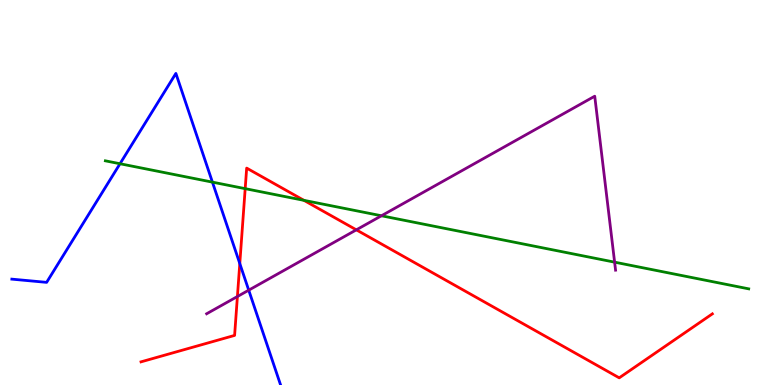[{'lines': ['blue', 'red'], 'intersections': [{'x': 3.09, 'y': 3.15}]}, {'lines': ['green', 'red'], 'intersections': [{'x': 3.16, 'y': 5.1}, {'x': 3.92, 'y': 4.8}]}, {'lines': ['purple', 'red'], 'intersections': [{'x': 3.06, 'y': 2.3}, {'x': 4.6, 'y': 4.03}]}, {'lines': ['blue', 'green'], 'intersections': [{'x': 1.55, 'y': 5.75}, {'x': 2.74, 'y': 5.27}]}, {'lines': ['blue', 'purple'], 'intersections': [{'x': 3.21, 'y': 2.46}]}, {'lines': ['green', 'purple'], 'intersections': [{'x': 4.92, 'y': 4.4}, {'x': 7.93, 'y': 3.19}]}]